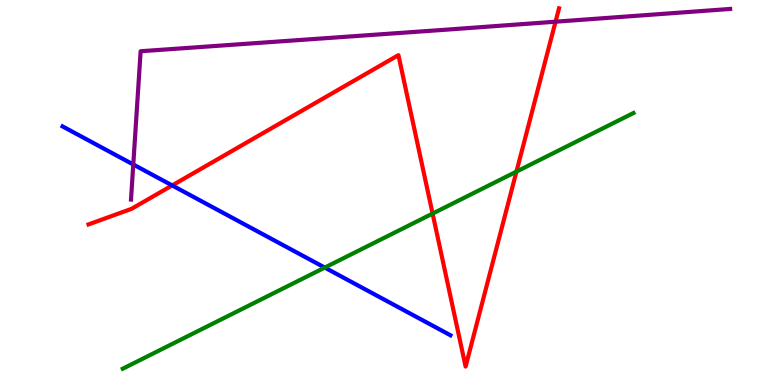[{'lines': ['blue', 'red'], 'intersections': [{'x': 2.22, 'y': 5.18}]}, {'lines': ['green', 'red'], 'intersections': [{'x': 5.58, 'y': 4.45}, {'x': 6.66, 'y': 5.54}]}, {'lines': ['purple', 'red'], 'intersections': [{'x': 7.17, 'y': 9.44}]}, {'lines': ['blue', 'green'], 'intersections': [{'x': 4.19, 'y': 3.05}]}, {'lines': ['blue', 'purple'], 'intersections': [{'x': 1.72, 'y': 5.73}]}, {'lines': ['green', 'purple'], 'intersections': []}]